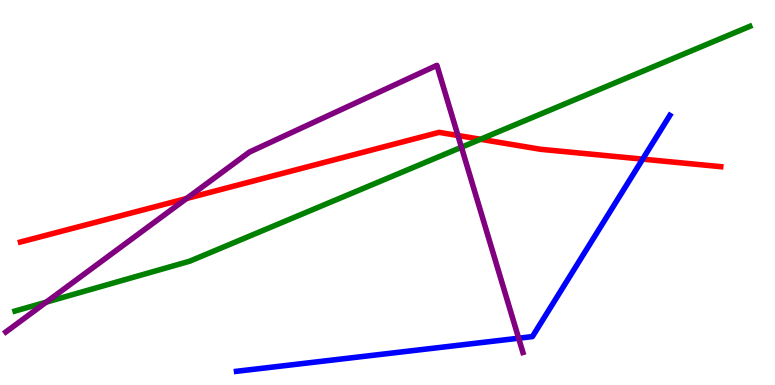[{'lines': ['blue', 'red'], 'intersections': [{'x': 8.29, 'y': 5.87}]}, {'lines': ['green', 'red'], 'intersections': [{'x': 6.2, 'y': 6.38}]}, {'lines': ['purple', 'red'], 'intersections': [{'x': 2.41, 'y': 4.84}, {'x': 5.91, 'y': 6.48}]}, {'lines': ['blue', 'green'], 'intersections': []}, {'lines': ['blue', 'purple'], 'intersections': [{'x': 6.69, 'y': 1.22}]}, {'lines': ['green', 'purple'], 'intersections': [{'x': 0.597, 'y': 2.15}, {'x': 5.95, 'y': 6.18}]}]